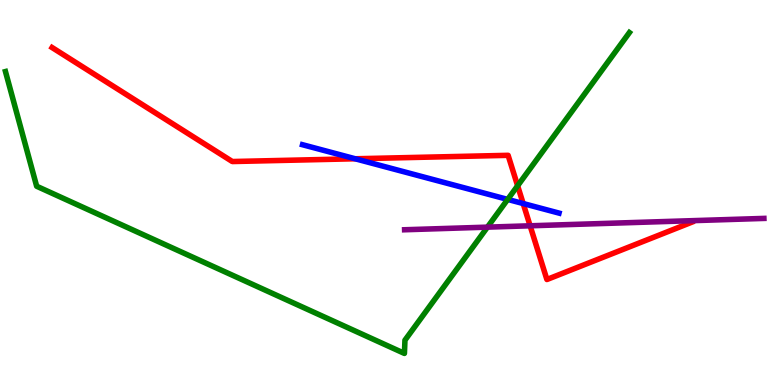[{'lines': ['blue', 'red'], 'intersections': [{'x': 4.58, 'y': 5.88}, {'x': 6.75, 'y': 4.71}]}, {'lines': ['green', 'red'], 'intersections': [{'x': 6.68, 'y': 5.17}]}, {'lines': ['purple', 'red'], 'intersections': [{'x': 6.84, 'y': 4.14}]}, {'lines': ['blue', 'green'], 'intersections': [{'x': 6.55, 'y': 4.82}]}, {'lines': ['blue', 'purple'], 'intersections': []}, {'lines': ['green', 'purple'], 'intersections': [{'x': 6.29, 'y': 4.1}]}]